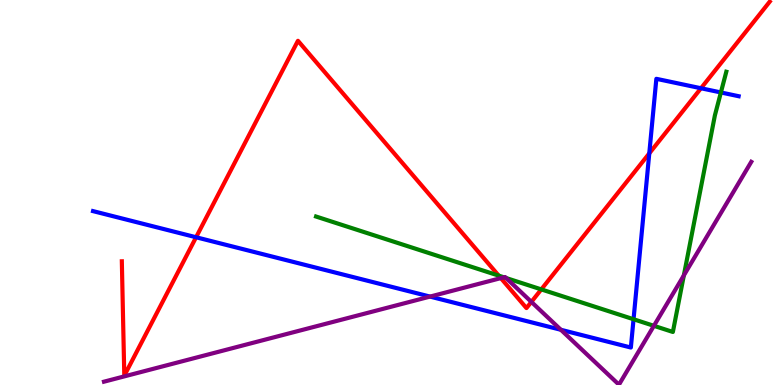[{'lines': ['blue', 'red'], 'intersections': [{'x': 2.53, 'y': 3.84}, {'x': 8.38, 'y': 6.02}, {'x': 9.04, 'y': 7.71}]}, {'lines': ['green', 'red'], 'intersections': [{'x': 6.44, 'y': 2.84}, {'x': 6.98, 'y': 2.48}]}, {'lines': ['purple', 'red'], 'intersections': [{'x': 6.46, 'y': 2.78}, {'x': 6.86, 'y': 2.16}]}, {'lines': ['blue', 'green'], 'intersections': [{'x': 8.17, 'y': 1.71}, {'x': 9.3, 'y': 7.6}]}, {'lines': ['blue', 'purple'], 'intersections': [{'x': 5.55, 'y': 2.3}, {'x': 7.24, 'y': 1.43}]}, {'lines': ['green', 'purple'], 'intersections': [{'x': 6.5, 'y': 2.8}, {'x': 6.53, 'y': 2.78}, {'x': 8.44, 'y': 1.54}, {'x': 8.82, 'y': 2.85}]}]